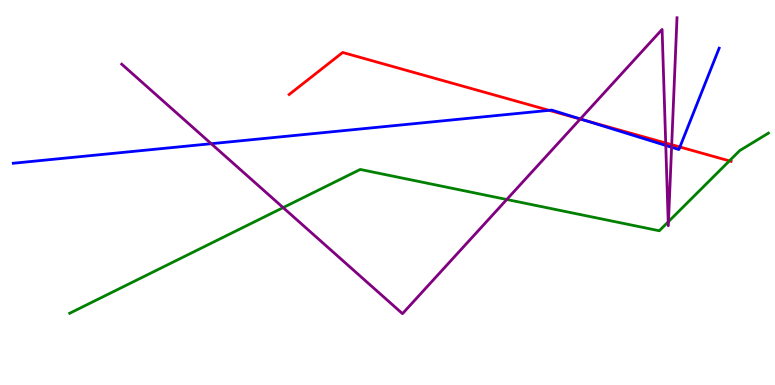[{'lines': ['blue', 'red'], 'intersections': [{'x': 7.09, 'y': 7.13}, {'x': 7.55, 'y': 6.87}, {'x': 8.77, 'y': 6.18}]}, {'lines': ['green', 'red'], 'intersections': [{'x': 9.41, 'y': 5.82}]}, {'lines': ['purple', 'red'], 'intersections': [{'x': 7.49, 'y': 6.91}, {'x': 8.59, 'y': 6.29}, {'x': 8.67, 'y': 6.24}]}, {'lines': ['blue', 'green'], 'intersections': []}, {'lines': ['blue', 'purple'], 'intersections': [{'x': 2.73, 'y': 6.27}, {'x': 7.49, 'y': 6.91}, {'x': 8.59, 'y': 6.22}, {'x': 8.67, 'y': 6.18}]}, {'lines': ['green', 'purple'], 'intersections': [{'x': 3.65, 'y': 4.61}, {'x': 6.54, 'y': 4.82}, {'x': 8.62, 'y': 4.24}, {'x': 8.63, 'y': 4.24}]}]